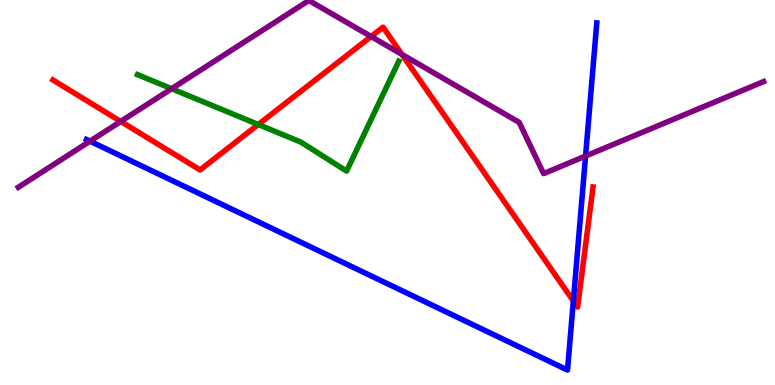[{'lines': ['blue', 'red'], 'intersections': [{'x': 7.4, 'y': 2.18}]}, {'lines': ['green', 'red'], 'intersections': [{'x': 3.33, 'y': 6.77}]}, {'lines': ['purple', 'red'], 'intersections': [{'x': 1.56, 'y': 6.85}, {'x': 4.79, 'y': 9.05}, {'x': 5.19, 'y': 8.59}]}, {'lines': ['blue', 'green'], 'intersections': []}, {'lines': ['blue', 'purple'], 'intersections': [{'x': 1.16, 'y': 6.33}, {'x': 7.56, 'y': 5.95}]}, {'lines': ['green', 'purple'], 'intersections': [{'x': 2.21, 'y': 7.7}]}]